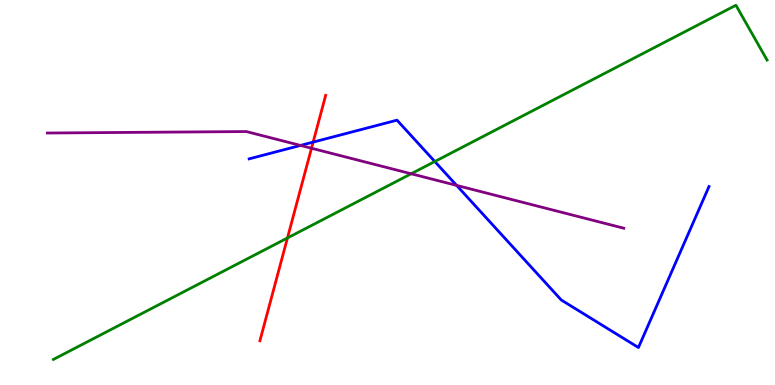[{'lines': ['blue', 'red'], 'intersections': [{'x': 4.04, 'y': 6.31}]}, {'lines': ['green', 'red'], 'intersections': [{'x': 3.71, 'y': 3.82}]}, {'lines': ['purple', 'red'], 'intersections': [{'x': 4.02, 'y': 6.15}]}, {'lines': ['blue', 'green'], 'intersections': [{'x': 5.61, 'y': 5.8}]}, {'lines': ['blue', 'purple'], 'intersections': [{'x': 3.88, 'y': 6.22}, {'x': 5.89, 'y': 5.18}]}, {'lines': ['green', 'purple'], 'intersections': [{'x': 5.31, 'y': 5.49}]}]